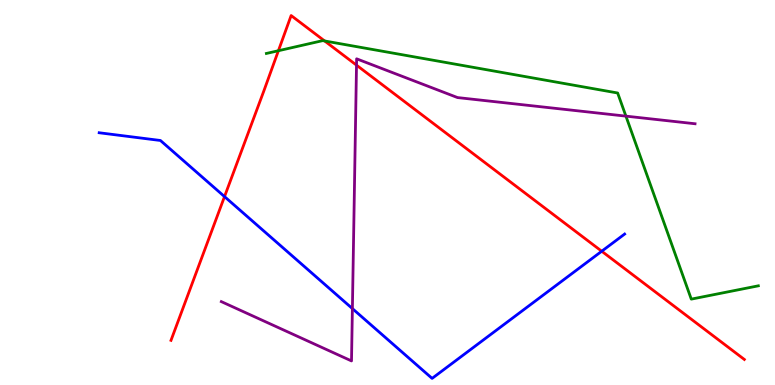[{'lines': ['blue', 'red'], 'intersections': [{'x': 2.9, 'y': 4.89}, {'x': 7.76, 'y': 3.47}]}, {'lines': ['green', 'red'], 'intersections': [{'x': 3.59, 'y': 8.68}, {'x': 4.19, 'y': 8.94}]}, {'lines': ['purple', 'red'], 'intersections': [{'x': 4.6, 'y': 8.31}]}, {'lines': ['blue', 'green'], 'intersections': []}, {'lines': ['blue', 'purple'], 'intersections': [{'x': 4.55, 'y': 1.98}]}, {'lines': ['green', 'purple'], 'intersections': [{'x': 8.08, 'y': 6.98}]}]